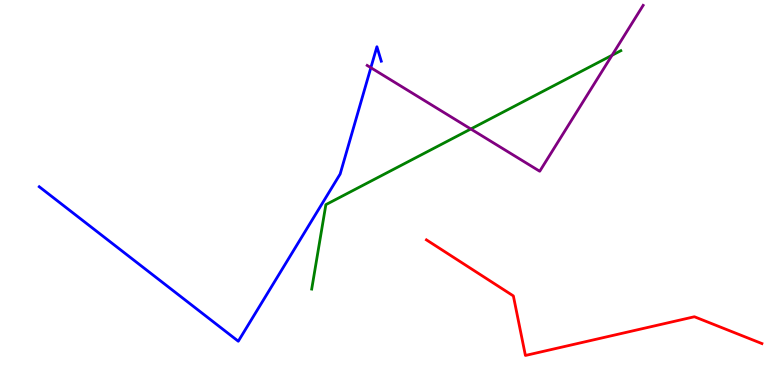[{'lines': ['blue', 'red'], 'intersections': []}, {'lines': ['green', 'red'], 'intersections': []}, {'lines': ['purple', 'red'], 'intersections': []}, {'lines': ['blue', 'green'], 'intersections': []}, {'lines': ['blue', 'purple'], 'intersections': [{'x': 4.79, 'y': 8.24}]}, {'lines': ['green', 'purple'], 'intersections': [{'x': 6.08, 'y': 6.65}, {'x': 7.9, 'y': 8.56}]}]